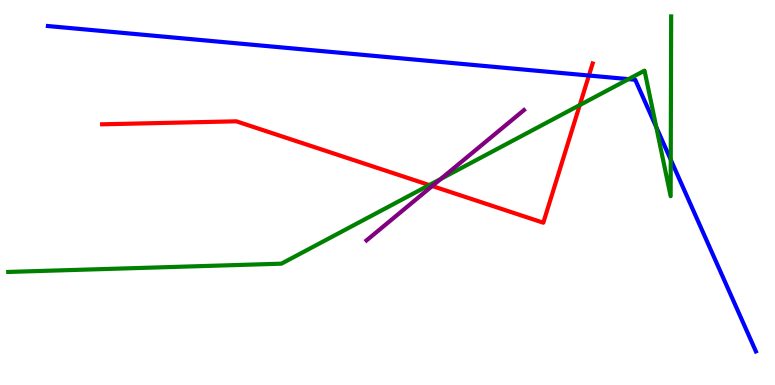[{'lines': ['blue', 'red'], 'intersections': [{'x': 7.6, 'y': 8.04}]}, {'lines': ['green', 'red'], 'intersections': [{'x': 5.54, 'y': 5.19}, {'x': 7.48, 'y': 7.27}]}, {'lines': ['purple', 'red'], 'intersections': [{'x': 5.58, 'y': 5.17}]}, {'lines': ['blue', 'green'], 'intersections': [{'x': 8.11, 'y': 7.94}, {'x': 8.47, 'y': 6.7}, {'x': 8.65, 'y': 5.85}]}, {'lines': ['blue', 'purple'], 'intersections': []}, {'lines': ['green', 'purple'], 'intersections': [{'x': 5.69, 'y': 5.35}]}]